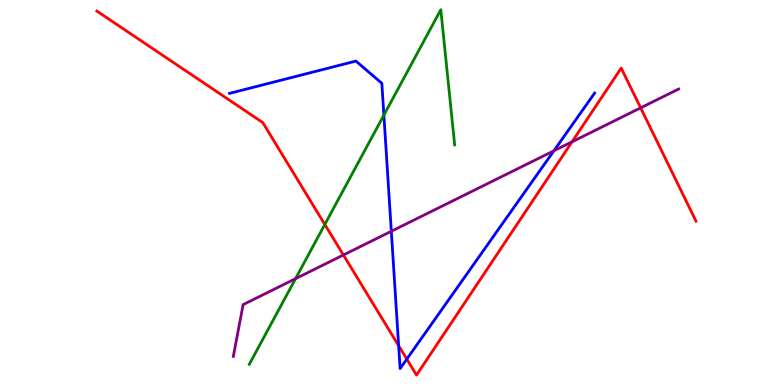[{'lines': ['blue', 'red'], 'intersections': [{'x': 5.14, 'y': 1.02}, {'x': 5.25, 'y': 0.673}]}, {'lines': ['green', 'red'], 'intersections': [{'x': 4.19, 'y': 4.17}]}, {'lines': ['purple', 'red'], 'intersections': [{'x': 4.43, 'y': 3.38}, {'x': 7.38, 'y': 6.32}, {'x': 8.27, 'y': 7.2}]}, {'lines': ['blue', 'green'], 'intersections': [{'x': 4.95, 'y': 7.01}]}, {'lines': ['blue', 'purple'], 'intersections': [{'x': 5.05, 'y': 3.99}, {'x': 7.15, 'y': 6.08}]}, {'lines': ['green', 'purple'], 'intersections': [{'x': 3.81, 'y': 2.76}]}]